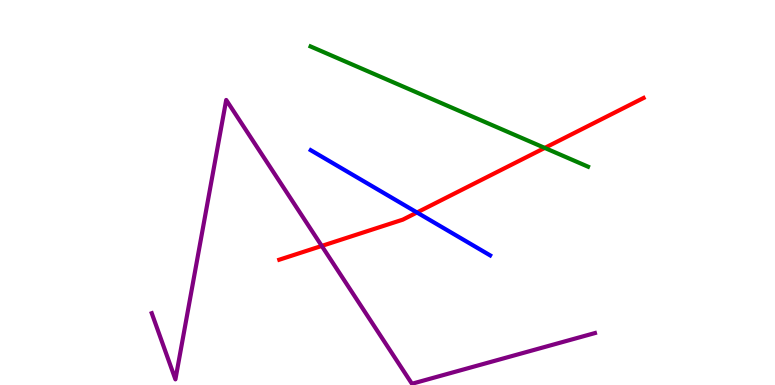[{'lines': ['blue', 'red'], 'intersections': [{'x': 5.38, 'y': 4.48}]}, {'lines': ['green', 'red'], 'intersections': [{'x': 7.03, 'y': 6.16}]}, {'lines': ['purple', 'red'], 'intersections': [{'x': 4.15, 'y': 3.61}]}, {'lines': ['blue', 'green'], 'intersections': []}, {'lines': ['blue', 'purple'], 'intersections': []}, {'lines': ['green', 'purple'], 'intersections': []}]